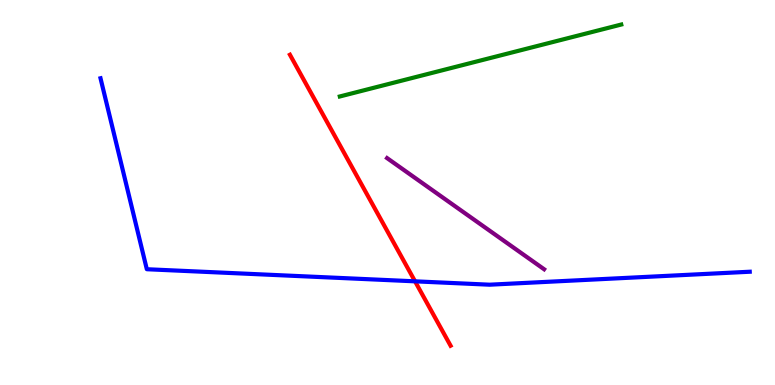[{'lines': ['blue', 'red'], 'intersections': [{'x': 5.36, 'y': 2.69}]}, {'lines': ['green', 'red'], 'intersections': []}, {'lines': ['purple', 'red'], 'intersections': []}, {'lines': ['blue', 'green'], 'intersections': []}, {'lines': ['blue', 'purple'], 'intersections': []}, {'lines': ['green', 'purple'], 'intersections': []}]